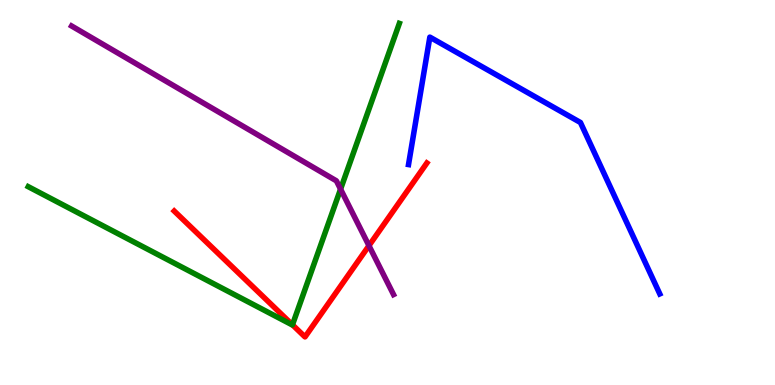[{'lines': ['blue', 'red'], 'intersections': []}, {'lines': ['green', 'red'], 'intersections': [{'x': 3.77, 'y': 1.56}]}, {'lines': ['purple', 'red'], 'intersections': [{'x': 4.76, 'y': 3.62}]}, {'lines': ['blue', 'green'], 'intersections': []}, {'lines': ['blue', 'purple'], 'intersections': []}, {'lines': ['green', 'purple'], 'intersections': [{'x': 4.39, 'y': 5.09}]}]